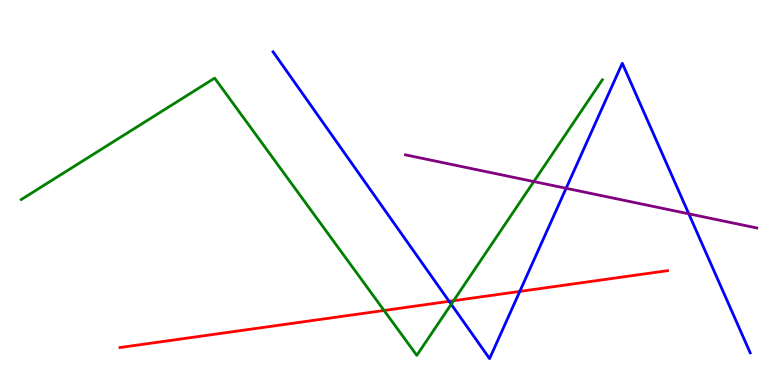[{'lines': ['blue', 'red'], 'intersections': [{'x': 5.8, 'y': 2.17}, {'x': 6.71, 'y': 2.43}]}, {'lines': ['green', 'red'], 'intersections': [{'x': 4.96, 'y': 1.94}, {'x': 5.85, 'y': 2.19}]}, {'lines': ['purple', 'red'], 'intersections': []}, {'lines': ['blue', 'green'], 'intersections': [{'x': 5.82, 'y': 2.1}]}, {'lines': ['blue', 'purple'], 'intersections': [{'x': 7.3, 'y': 5.11}, {'x': 8.89, 'y': 4.45}]}, {'lines': ['green', 'purple'], 'intersections': [{'x': 6.89, 'y': 5.28}]}]